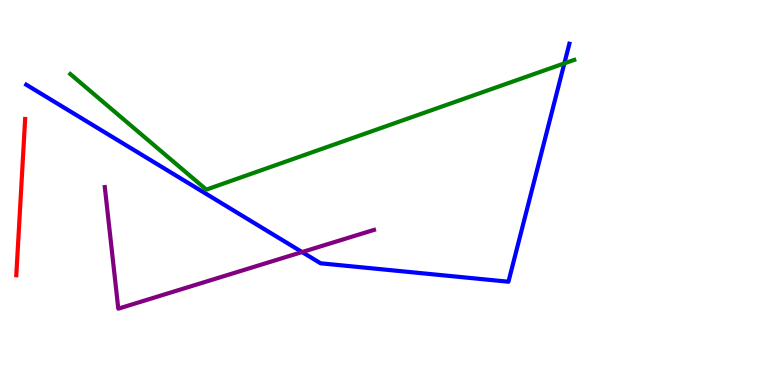[{'lines': ['blue', 'red'], 'intersections': []}, {'lines': ['green', 'red'], 'intersections': []}, {'lines': ['purple', 'red'], 'intersections': []}, {'lines': ['blue', 'green'], 'intersections': [{'x': 7.28, 'y': 8.35}]}, {'lines': ['blue', 'purple'], 'intersections': [{'x': 3.9, 'y': 3.45}]}, {'lines': ['green', 'purple'], 'intersections': []}]